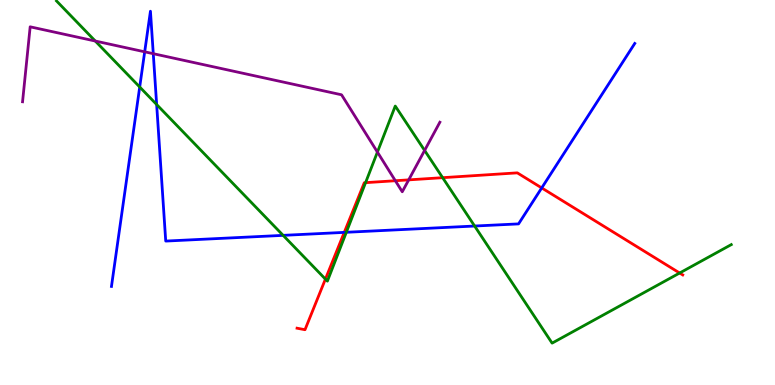[{'lines': ['blue', 'red'], 'intersections': [{'x': 4.44, 'y': 3.96}, {'x': 6.99, 'y': 5.12}]}, {'lines': ['green', 'red'], 'intersections': [{'x': 4.2, 'y': 2.75}, {'x': 4.72, 'y': 5.26}, {'x': 5.71, 'y': 5.38}, {'x': 8.77, 'y': 2.91}]}, {'lines': ['purple', 'red'], 'intersections': [{'x': 5.1, 'y': 5.31}, {'x': 5.27, 'y': 5.33}]}, {'lines': ['blue', 'green'], 'intersections': [{'x': 1.8, 'y': 7.74}, {'x': 2.02, 'y': 7.29}, {'x': 3.65, 'y': 3.89}, {'x': 4.47, 'y': 3.97}, {'x': 6.12, 'y': 4.13}]}, {'lines': ['blue', 'purple'], 'intersections': [{'x': 1.87, 'y': 8.65}, {'x': 1.98, 'y': 8.61}]}, {'lines': ['green', 'purple'], 'intersections': [{'x': 1.23, 'y': 8.93}, {'x': 4.87, 'y': 6.05}, {'x': 5.48, 'y': 6.09}]}]